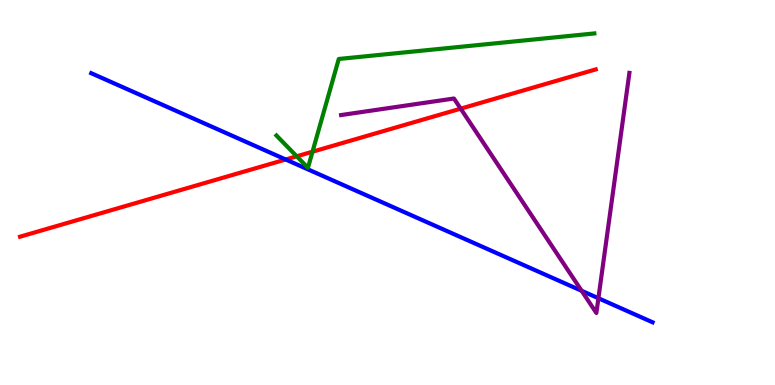[{'lines': ['blue', 'red'], 'intersections': [{'x': 3.69, 'y': 5.86}]}, {'lines': ['green', 'red'], 'intersections': [{'x': 3.83, 'y': 5.94}, {'x': 4.03, 'y': 6.06}]}, {'lines': ['purple', 'red'], 'intersections': [{'x': 5.94, 'y': 7.18}]}, {'lines': ['blue', 'green'], 'intersections': []}, {'lines': ['blue', 'purple'], 'intersections': [{'x': 7.51, 'y': 2.45}, {'x': 7.72, 'y': 2.25}]}, {'lines': ['green', 'purple'], 'intersections': []}]